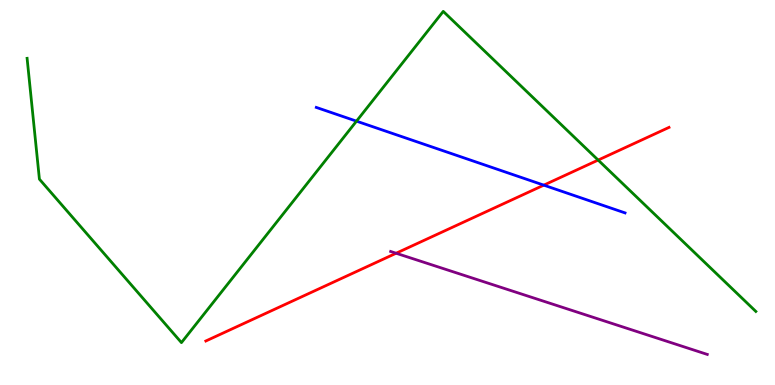[{'lines': ['blue', 'red'], 'intersections': [{'x': 7.02, 'y': 5.19}]}, {'lines': ['green', 'red'], 'intersections': [{'x': 7.72, 'y': 5.84}]}, {'lines': ['purple', 'red'], 'intersections': [{'x': 5.11, 'y': 3.42}]}, {'lines': ['blue', 'green'], 'intersections': [{'x': 4.6, 'y': 6.85}]}, {'lines': ['blue', 'purple'], 'intersections': []}, {'lines': ['green', 'purple'], 'intersections': []}]